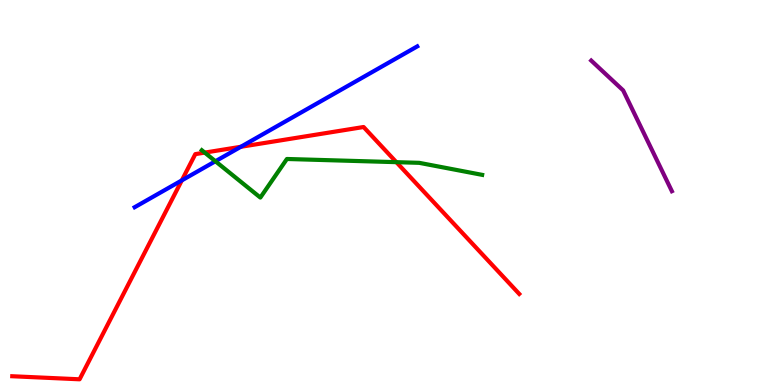[{'lines': ['blue', 'red'], 'intersections': [{'x': 2.35, 'y': 5.31}, {'x': 3.11, 'y': 6.19}]}, {'lines': ['green', 'red'], 'intersections': [{'x': 2.64, 'y': 6.04}, {'x': 5.11, 'y': 5.79}]}, {'lines': ['purple', 'red'], 'intersections': []}, {'lines': ['blue', 'green'], 'intersections': [{'x': 2.78, 'y': 5.81}]}, {'lines': ['blue', 'purple'], 'intersections': []}, {'lines': ['green', 'purple'], 'intersections': []}]